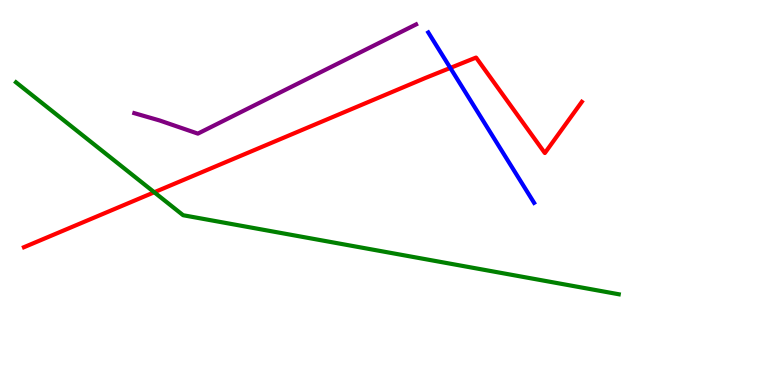[{'lines': ['blue', 'red'], 'intersections': [{'x': 5.81, 'y': 8.24}]}, {'lines': ['green', 'red'], 'intersections': [{'x': 1.99, 'y': 5.01}]}, {'lines': ['purple', 'red'], 'intersections': []}, {'lines': ['blue', 'green'], 'intersections': []}, {'lines': ['blue', 'purple'], 'intersections': []}, {'lines': ['green', 'purple'], 'intersections': []}]